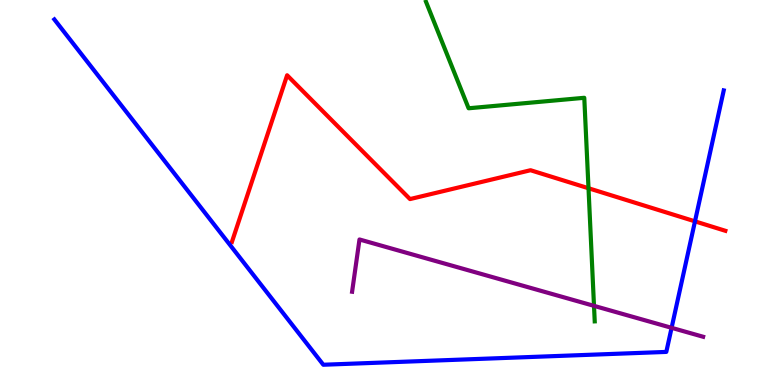[{'lines': ['blue', 'red'], 'intersections': [{'x': 8.97, 'y': 4.25}]}, {'lines': ['green', 'red'], 'intersections': [{'x': 7.59, 'y': 5.11}]}, {'lines': ['purple', 'red'], 'intersections': []}, {'lines': ['blue', 'green'], 'intersections': []}, {'lines': ['blue', 'purple'], 'intersections': [{'x': 8.67, 'y': 1.49}]}, {'lines': ['green', 'purple'], 'intersections': [{'x': 7.66, 'y': 2.06}]}]